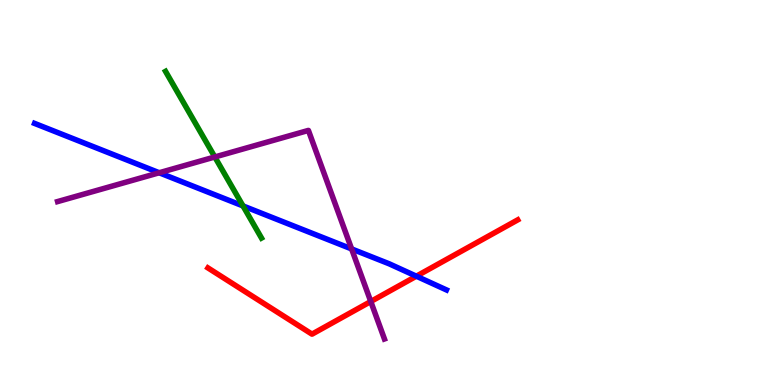[{'lines': ['blue', 'red'], 'intersections': [{'x': 5.37, 'y': 2.83}]}, {'lines': ['green', 'red'], 'intersections': []}, {'lines': ['purple', 'red'], 'intersections': [{'x': 4.78, 'y': 2.17}]}, {'lines': ['blue', 'green'], 'intersections': [{'x': 3.14, 'y': 4.65}]}, {'lines': ['blue', 'purple'], 'intersections': [{'x': 2.05, 'y': 5.51}, {'x': 4.54, 'y': 3.53}]}, {'lines': ['green', 'purple'], 'intersections': [{'x': 2.77, 'y': 5.92}]}]